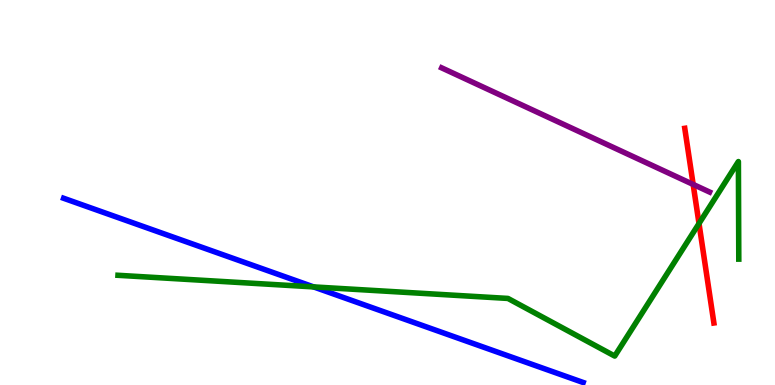[{'lines': ['blue', 'red'], 'intersections': []}, {'lines': ['green', 'red'], 'intersections': [{'x': 9.02, 'y': 4.19}]}, {'lines': ['purple', 'red'], 'intersections': [{'x': 8.94, 'y': 5.21}]}, {'lines': ['blue', 'green'], 'intersections': [{'x': 4.05, 'y': 2.55}]}, {'lines': ['blue', 'purple'], 'intersections': []}, {'lines': ['green', 'purple'], 'intersections': []}]